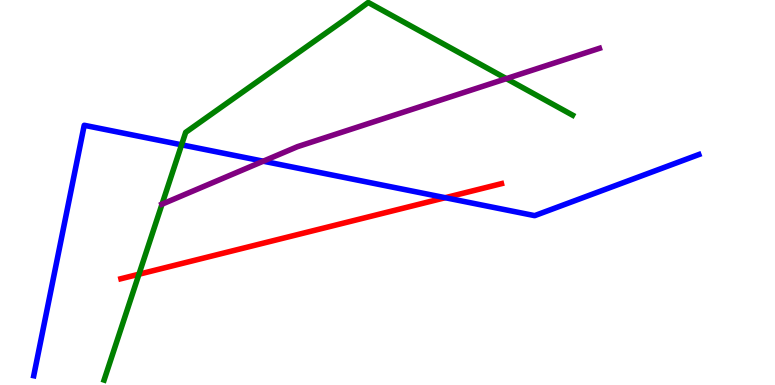[{'lines': ['blue', 'red'], 'intersections': [{'x': 5.75, 'y': 4.86}]}, {'lines': ['green', 'red'], 'intersections': [{'x': 1.79, 'y': 2.88}]}, {'lines': ['purple', 'red'], 'intersections': []}, {'lines': ['blue', 'green'], 'intersections': [{'x': 2.34, 'y': 6.24}]}, {'lines': ['blue', 'purple'], 'intersections': [{'x': 3.4, 'y': 5.81}]}, {'lines': ['green', 'purple'], 'intersections': [{'x': 2.09, 'y': 4.7}, {'x': 6.53, 'y': 7.96}]}]